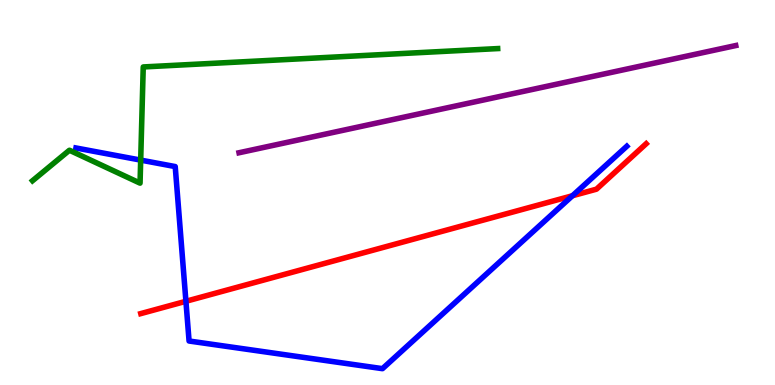[{'lines': ['blue', 'red'], 'intersections': [{'x': 2.4, 'y': 2.17}, {'x': 7.39, 'y': 4.92}]}, {'lines': ['green', 'red'], 'intersections': []}, {'lines': ['purple', 'red'], 'intersections': []}, {'lines': ['blue', 'green'], 'intersections': [{'x': 1.82, 'y': 5.84}]}, {'lines': ['blue', 'purple'], 'intersections': []}, {'lines': ['green', 'purple'], 'intersections': []}]